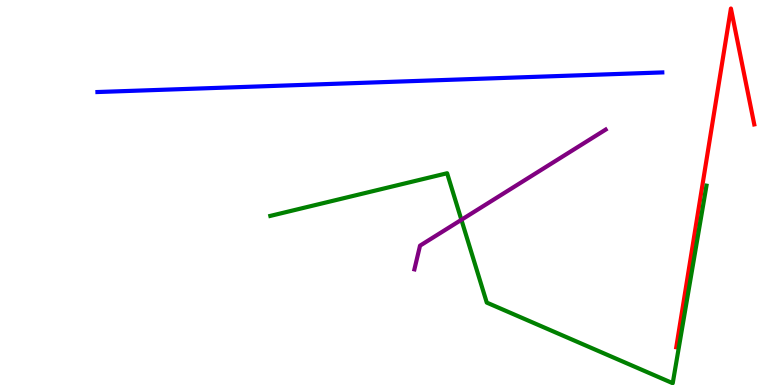[{'lines': ['blue', 'red'], 'intersections': []}, {'lines': ['green', 'red'], 'intersections': []}, {'lines': ['purple', 'red'], 'intersections': []}, {'lines': ['blue', 'green'], 'intersections': []}, {'lines': ['blue', 'purple'], 'intersections': []}, {'lines': ['green', 'purple'], 'intersections': [{'x': 5.95, 'y': 4.29}]}]